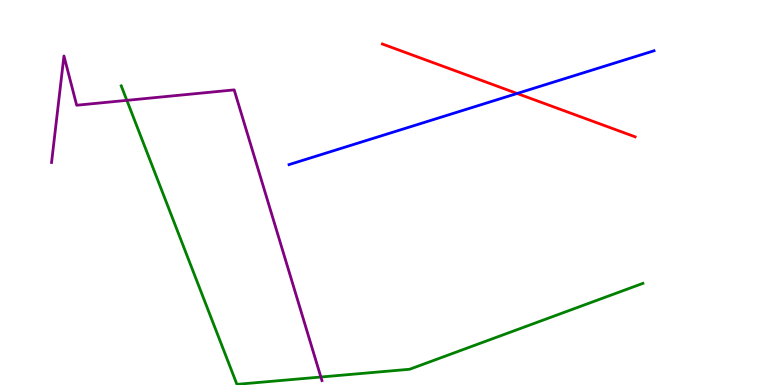[{'lines': ['blue', 'red'], 'intersections': [{'x': 6.67, 'y': 7.57}]}, {'lines': ['green', 'red'], 'intersections': []}, {'lines': ['purple', 'red'], 'intersections': []}, {'lines': ['blue', 'green'], 'intersections': []}, {'lines': ['blue', 'purple'], 'intersections': []}, {'lines': ['green', 'purple'], 'intersections': [{'x': 1.64, 'y': 7.39}, {'x': 4.14, 'y': 0.207}]}]